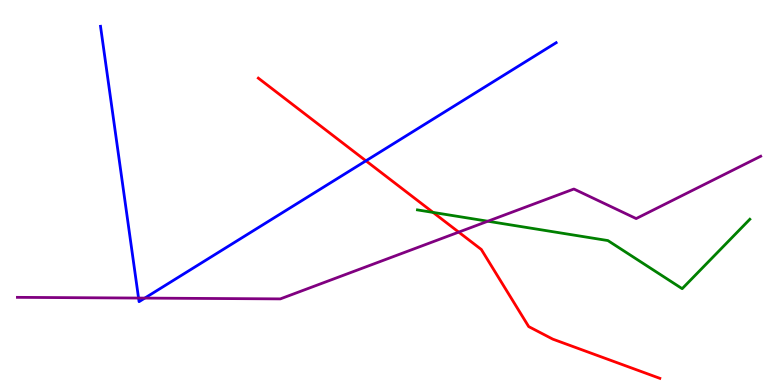[{'lines': ['blue', 'red'], 'intersections': [{'x': 4.72, 'y': 5.82}]}, {'lines': ['green', 'red'], 'intersections': [{'x': 5.59, 'y': 4.48}]}, {'lines': ['purple', 'red'], 'intersections': [{'x': 5.92, 'y': 3.97}]}, {'lines': ['blue', 'green'], 'intersections': []}, {'lines': ['blue', 'purple'], 'intersections': [{'x': 1.79, 'y': 2.26}, {'x': 1.87, 'y': 2.26}]}, {'lines': ['green', 'purple'], 'intersections': [{'x': 6.29, 'y': 4.25}]}]